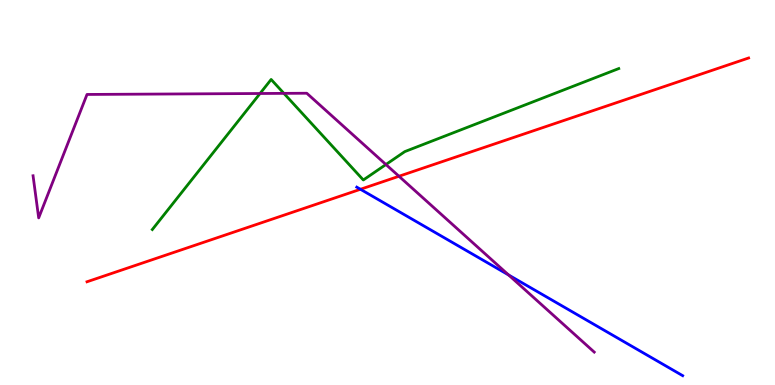[{'lines': ['blue', 'red'], 'intersections': [{'x': 4.65, 'y': 5.08}]}, {'lines': ['green', 'red'], 'intersections': []}, {'lines': ['purple', 'red'], 'intersections': [{'x': 5.15, 'y': 5.42}]}, {'lines': ['blue', 'green'], 'intersections': []}, {'lines': ['blue', 'purple'], 'intersections': [{'x': 6.56, 'y': 2.86}]}, {'lines': ['green', 'purple'], 'intersections': [{'x': 3.36, 'y': 7.57}, {'x': 3.66, 'y': 7.57}, {'x': 4.98, 'y': 5.73}]}]